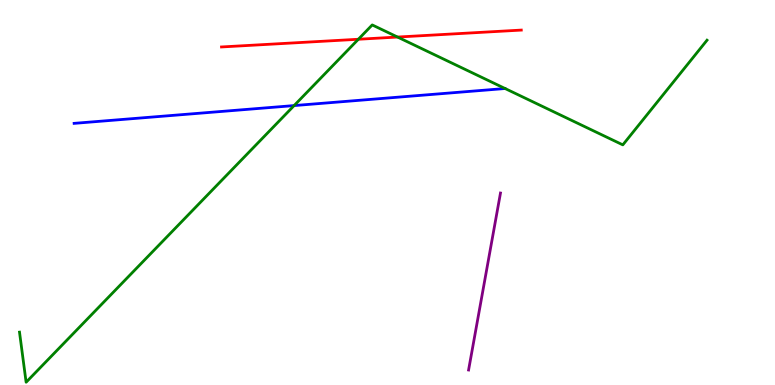[{'lines': ['blue', 'red'], 'intersections': []}, {'lines': ['green', 'red'], 'intersections': [{'x': 4.62, 'y': 8.98}, {'x': 5.13, 'y': 9.04}]}, {'lines': ['purple', 'red'], 'intersections': []}, {'lines': ['blue', 'green'], 'intersections': [{'x': 3.8, 'y': 7.26}]}, {'lines': ['blue', 'purple'], 'intersections': []}, {'lines': ['green', 'purple'], 'intersections': []}]